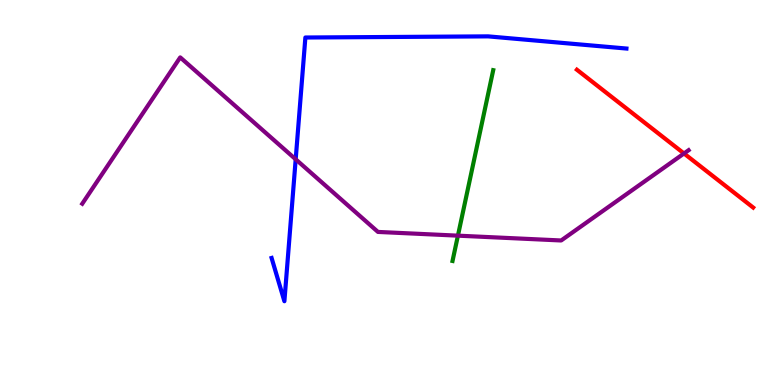[{'lines': ['blue', 'red'], 'intersections': []}, {'lines': ['green', 'red'], 'intersections': []}, {'lines': ['purple', 'red'], 'intersections': [{'x': 8.83, 'y': 6.01}]}, {'lines': ['blue', 'green'], 'intersections': []}, {'lines': ['blue', 'purple'], 'intersections': [{'x': 3.82, 'y': 5.86}]}, {'lines': ['green', 'purple'], 'intersections': [{'x': 5.91, 'y': 3.88}]}]